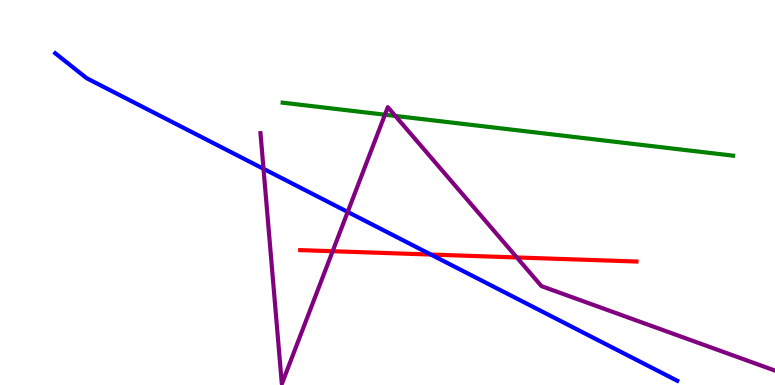[{'lines': ['blue', 'red'], 'intersections': [{'x': 5.56, 'y': 3.39}]}, {'lines': ['green', 'red'], 'intersections': []}, {'lines': ['purple', 'red'], 'intersections': [{'x': 4.29, 'y': 3.47}, {'x': 6.67, 'y': 3.31}]}, {'lines': ['blue', 'green'], 'intersections': []}, {'lines': ['blue', 'purple'], 'intersections': [{'x': 3.4, 'y': 5.62}, {'x': 4.49, 'y': 4.5}]}, {'lines': ['green', 'purple'], 'intersections': [{'x': 4.97, 'y': 7.02}, {'x': 5.1, 'y': 6.99}]}]